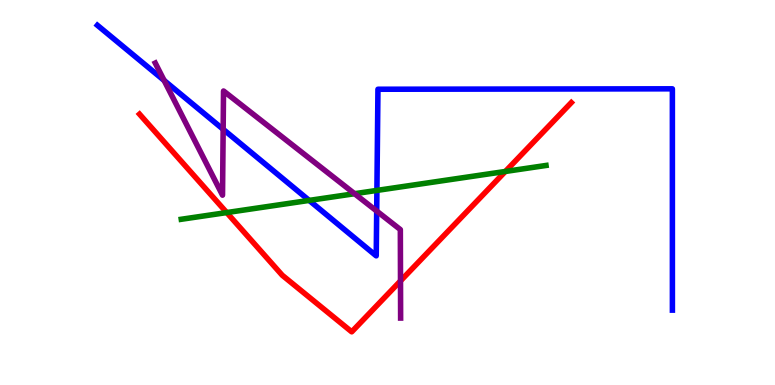[{'lines': ['blue', 'red'], 'intersections': []}, {'lines': ['green', 'red'], 'intersections': [{'x': 2.93, 'y': 4.48}, {'x': 6.52, 'y': 5.55}]}, {'lines': ['purple', 'red'], 'intersections': [{'x': 5.17, 'y': 2.7}]}, {'lines': ['blue', 'green'], 'intersections': [{'x': 3.99, 'y': 4.79}, {'x': 4.86, 'y': 5.05}]}, {'lines': ['blue', 'purple'], 'intersections': [{'x': 2.12, 'y': 7.91}, {'x': 2.88, 'y': 6.64}, {'x': 4.86, 'y': 4.52}]}, {'lines': ['green', 'purple'], 'intersections': [{'x': 4.58, 'y': 4.97}]}]